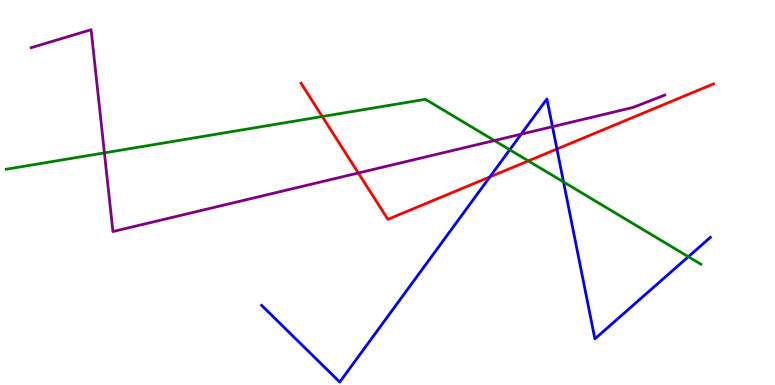[{'lines': ['blue', 'red'], 'intersections': [{'x': 6.32, 'y': 5.41}, {'x': 7.19, 'y': 6.13}]}, {'lines': ['green', 'red'], 'intersections': [{'x': 4.16, 'y': 6.97}, {'x': 6.82, 'y': 5.82}]}, {'lines': ['purple', 'red'], 'intersections': [{'x': 4.62, 'y': 5.51}]}, {'lines': ['blue', 'green'], 'intersections': [{'x': 6.58, 'y': 6.11}, {'x': 7.27, 'y': 5.27}, {'x': 8.88, 'y': 3.33}]}, {'lines': ['blue', 'purple'], 'intersections': [{'x': 6.72, 'y': 6.52}, {'x': 7.13, 'y': 6.71}]}, {'lines': ['green', 'purple'], 'intersections': [{'x': 1.35, 'y': 6.03}, {'x': 6.38, 'y': 6.35}]}]